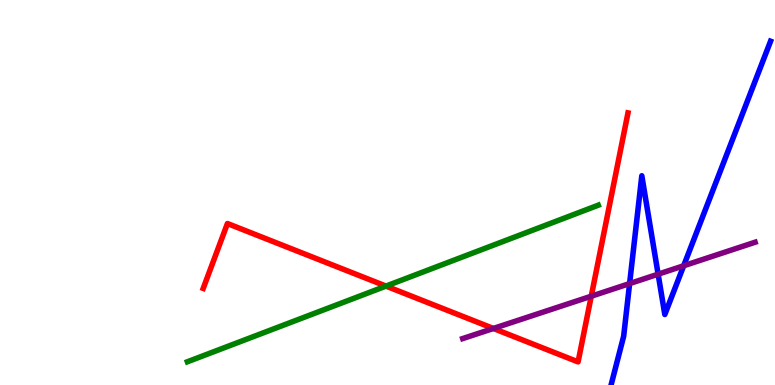[{'lines': ['blue', 'red'], 'intersections': []}, {'lines': ['green', 'red'], 'intersections': [{'x': 4.98, 'y': 2.57}]}, {'lines': ['purple', 'red'], 'intersections': [{'x': 6.37, 'y': 1.47}, {'x': 7.63, 'y': 2.31}]}, {'lines': ['blue', 'green'], 'intersections': []}, {'lines': ['blue', 'purple'], 'intersections': [{'x': 8.12, 'y': 2.63}, {'x': 8.49, 'y': 2.88}, {'x': 8.82, 'y': 3.1}]}, {'lines': ['green', 'purple'], 'intersections': []}]